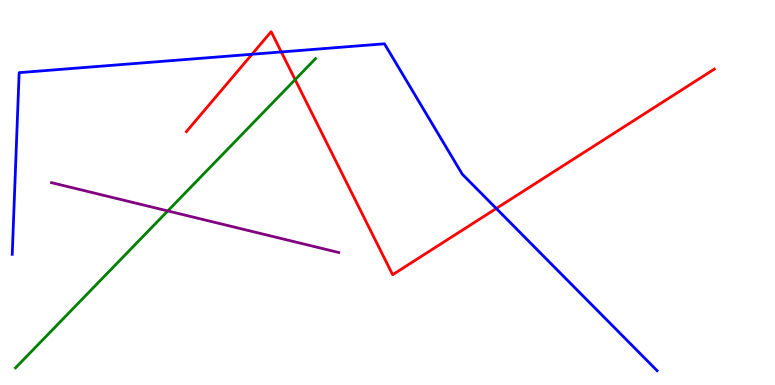[{'lines': ['blue', 'red'], 'intersections': [{'x': 3.25, 'y': 8.59}, {'x': 3.63, 'y': 8.65}, {'x': 6.4, 'y': 4.58}]}, {'lines': ['green', 'red'], 'intersections': [{'x': 3.81, 'y': 7.93}]}, {'lines': ['purple', 'red'], 'intersections': []}, {'lines': ['blue', 'green'], 'intersections': []}, {'lines': ['blue', 'purple'], 'intersections': []}, {'lines': ['green', 'purple'], 'intersections': [{'x': 2.16, 'y': 4.52}]}]